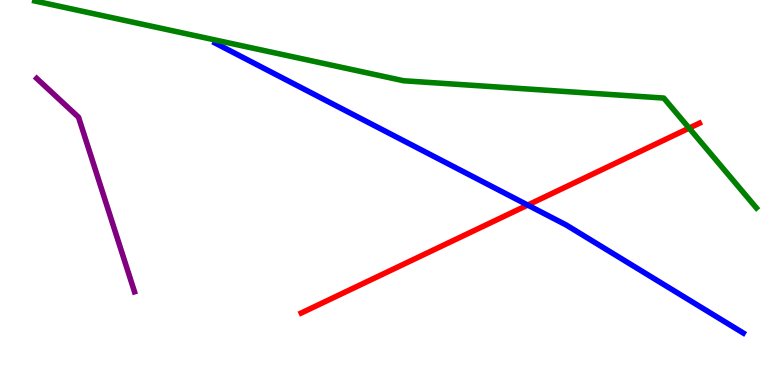[{'lines': ['blue', 'red'], 'intersections': [{'x': 6.81, 'y': 4.67}]}, {'lines': ['green', 'red'], 'intersections': [{'x': 8.89, 'y': 6.67}]}, {'lines': ['purple', 'red'], 'intersections': []}, {'lines': ['blue', 'green'], 'intersections': []}, {'lines': ['blue', 'purple'], 'intersections': []}, {'lines': ['green', 'purple'], 'intersections': []}]